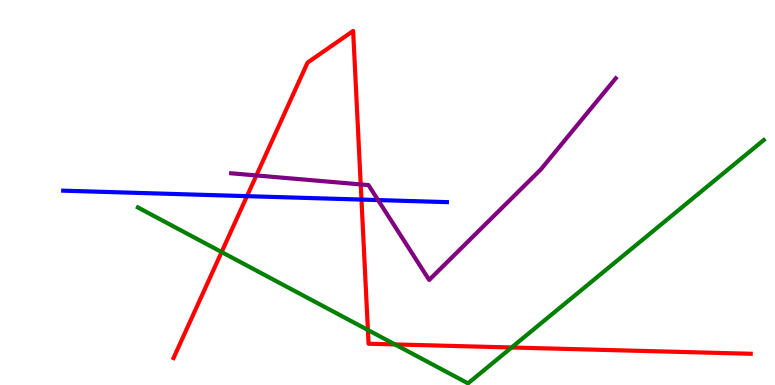[{'lines': ['blue', 'red'], 'intersections': [{'x': 3.19, 'y': 4.9}, {'x': 4.66, 'y': 4.82}]}, {'lines': ['green', 'red'], 'intersections': [{'x': 2.86, 'y': 3.45}, {'x': 4.75, 'y': 1.43}, {'x': 5.1, 'y': 1.05}, {'x': 6.6, 'y': 0.974}]}, {'lines': ['purple', 'red'], 'intersections': [{'x': 3.31, 'y': 5.44}, {'x': 4.65, 'y': 5.21}]}, {'lines': ['blue', 'green'], 'intersections': []}, {'lines': ['blue', 'purple'], 'intersections': [{'x': 4.88, 'y': 4.8}]}, {'lines': ['green', 'purple'], 'intersections': []}]